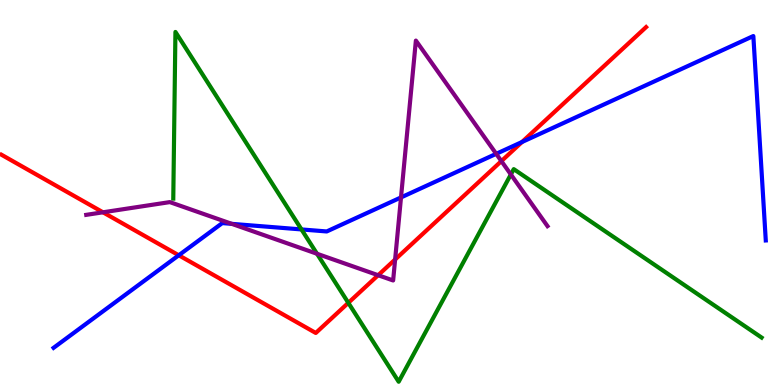[{'lines': ['blue', 'red'], 'intersections': [{'x': 2.31, 'y': 3.37}, {'x': 6.74, 'y': 6.31}]}, {'lines': ['green', 'red'], 'intersections': [{'x': 4.49, 'y': 2.13}]}, {'lines': ['purple', 'red'], 'intersections': [{'x': 1.33, 'y': 4.49}, {'x': 4.88, 'y': 2.85}, {'x': 5.1, 'y': 3.26}, {'x': 6.47, 'y': 5.82}]}, {'lines': ['blue', 'green'], 'intersections': [{'x': 3.89, 'y': 4.04}]}, {'lines': ['blue', 'purple'], 'intersections': [{'x': 2.99, 'y': 4.19}, {'x': 5.17, 'y': 4.87}, {'x': 6.4, 'y': 6.0}]}, {'lines': ['green', 'purple'], 'intersections': [{'x': 4.09, 'y': 3.41}, {'x': 6.59, 'y': 5.47}]}]